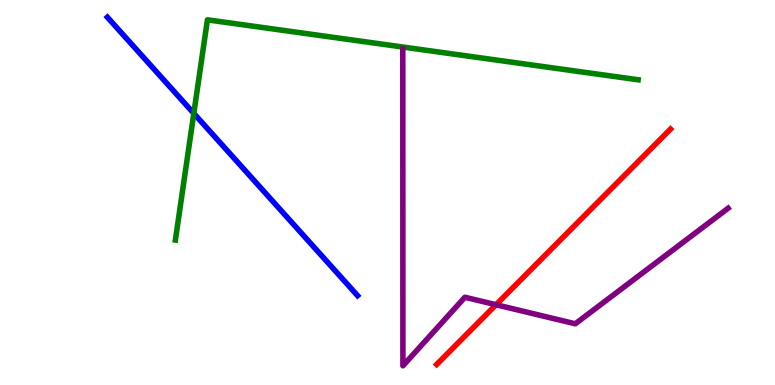[{'lines': ['blue', 'red'], 'intersections': []}, {'lines': ['green', 'red'], 'intersections': []}, {'lines': ['purple', 'red'], 'intersections': [{'x': 6.4, 'y': 2.08}]}, {'lines': ['blue', 'green'], 'intersections': [{'x': 2.5, 'y': 7.05}]}, {'lines': ['blue', 'purple'], 'intersections': []}, {'lines': ['green', 'purple'], 'intersections': []}]